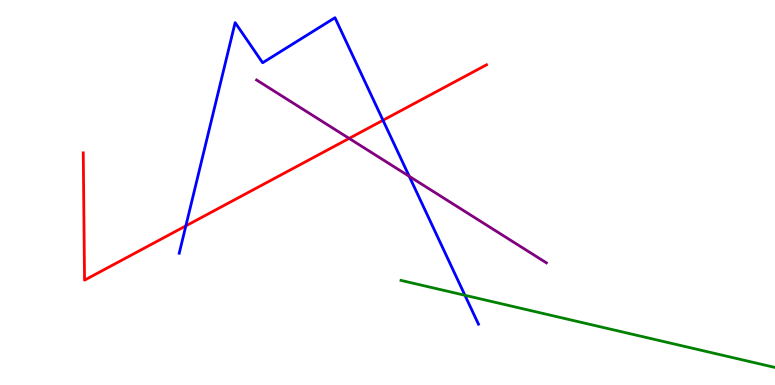[{'lines': ['blue', 'red'], 'intersections': [{'x': 2.4, 'y': 4.13}, {'x': 4.94, 'y': 6.88}]}, {'lines': ['green', 'red'], 'intersections': []}, {'lines': ['purple', 'red'], 'intersections': [{'x': 4.51, 'y': 6.41}]}, {'lines': ['blue', 'green'], 'intersections': [{'x': 6.0, 'y': 2.33}]}, {'lines': ['blue', 'purple'], 'intersections': [{'x': 5.28, 'y': 5.42}]}, {'lines': ['green', 'purple'], 'intersections': []}]